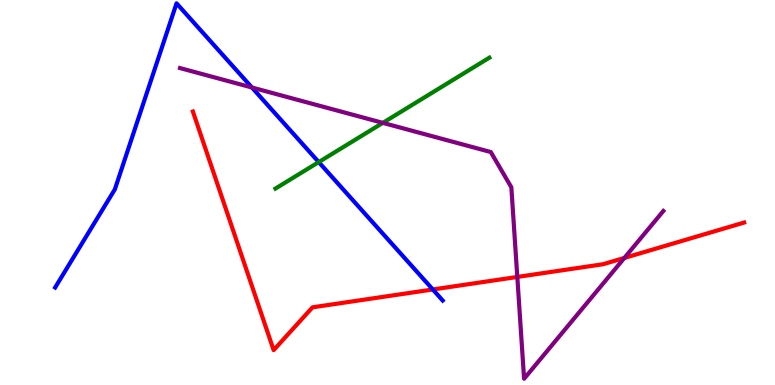[{'lines': ['blue', 'red'], 'intersections': [{'x': 5.58, 'y': 2.48}]}, {'lines': ['green', 'red'], 'intersections': []}, {'lines': ['purple', 'red'], 'intersections': [{'x': 6.68, 'y': 2.81}, {'x': 8.06, 'y': 3.3}]}, {'lines': ['blue', 'green'], 'intersections': [{'x': 4.11, 'y': 5.79}]}, {'lines': ['blue', 'purple'], 'intersections': [{'x': 3.25, 'y': 7.73}]}, {'lines': ['green', 'purple'], 'intersections': [{'x': 4.94, 'y': 6.81}]}]